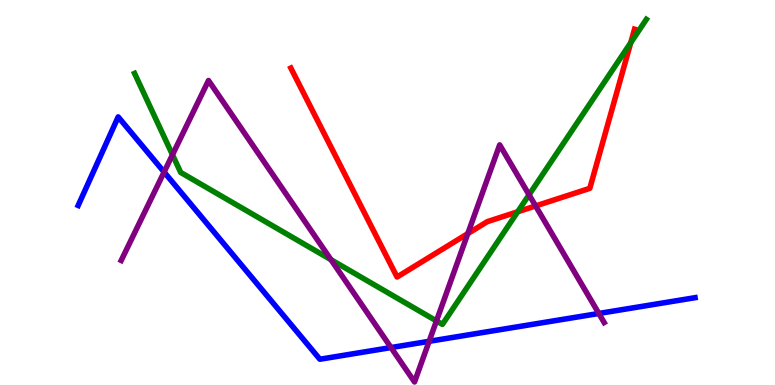[{'lines': ['blue', 'red'], 'intersections': []}, {'lines': ['green', 'red'], 'intersections': [{'x': 6.68, 'y': 4.5}, {'x': 8.14, 'y': 8.89}]}, {'lines': ['purple', 'red'], 'intersections': [{'x': 6.04, 'y': 3.93}, {'x': 6.91, 'y': 4.65}]}, {'lines': ['blue', 'green'], 'intersections': []}, {'lines': ['blue', 'purple'], 'intersections': [{'x': 2.12, 'y': 5.53}, {'x': 5.05, 'y': 0.972}, {'x': 5.54, 'y': 1.13}, {'x': 7.73, 'y': 1.86}]}, {'lines': ['green', 'purple'], 'intersections': [{'x': 2.23, 'y': 5.98}, {'x': 4.27, 'y': 3.26}, {'x': 5.63, 'y': 1.66}, {'x': 6.83, 'y': 4.94}]}]